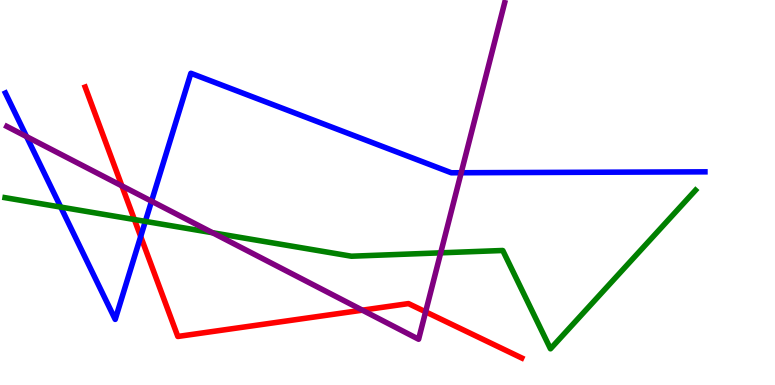[{'lines': ['blue', 'red'], 'intersections': [{'x': 1.82, 'y': 3.86}]}, {'lines': ['green', 'red'], 'intersections': [{'x': 1.73, 'y': 4.3}]}, {'lines': ['purple', 'red'], 'intersections': [{'x': 1.57, 'y': 5.17}, {'x': 4.68, 'y': 1.94}, {'x': 5.49, 'y': 1.9}]}, {'lines': ['blue', 'green'], 'intersections': [{'x': 0.784, 'y': 4.62}, {'x': 1.88, 'y': 4.25}]}, {'lines': ['blue', 'purple'], 'intersections': [{'x': 0.343, 'y': 6.45}, {'x': 1.96, 'y': 4.77}, {'x': 5.95, 'y': 5.51}]}, {'lines': ['green', 'purple'], 'intersections': [{'x': 2.74, 'y': 3.95}, {'x': 5.69, 'y': 3.43}]}]